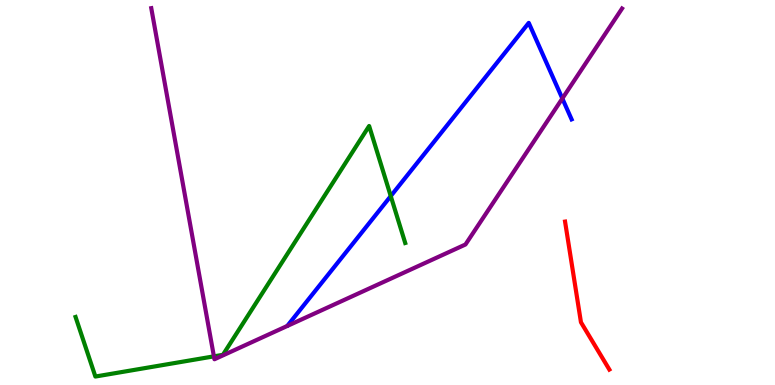[{'lines': ['blue', 'red'], 'intersections': []}, {'lines': ['green', 'red'], 'intersections': []}, {'lines': ['purple', 'red'], 'intersections': []}, {'lines': ['blue', 'green'], 'intersections': [{'x': 5.04, 'y': 4.91}]}, {'lines': ['blue', 'purple'], 'intersections': [{'x': 7.26, 'y': 7.44}]}, {'lines': ['green', 'purple'], 'intersections': [{'x': 2.76, 'y': 0.744}]}]